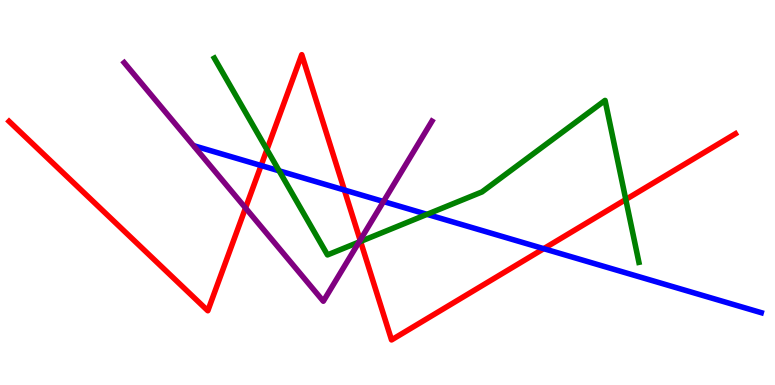[{'lines': ['blue', 'red'], 'intersections': [{'x': 3.37, 'y': 5.7}, {'x': 4.44, 'y': 5.06}, {'x': 7.02, 'y': 3.54}]}, {'lines': ['green', 'red'], 'intersections': [{'x': 3.44, 'y': 6.11}, {'x': 4.65, 'y': 3.73}, {'x': 8.07, 'y': 4.82}]}, {'lines': ['purple', 'red'], 'intersections': [{'x': 3.17, 'y': 4.6}, {'x': 4.65, 'y': 3.76}]}, {'lines': ['blue', 'green'], 'intersections': [{'x': 3.6, 'y': 5.56}, {'x': 5.51, 'y': 4.43}]}, {'lines': ['blue', 'purple'], 'intersections': [{'x': 4.95, 'y': 4.77}]}, {'lines': ['green', 'purple'], 'intersections': [{'x': 4.63, 'y': 3.71}]}]